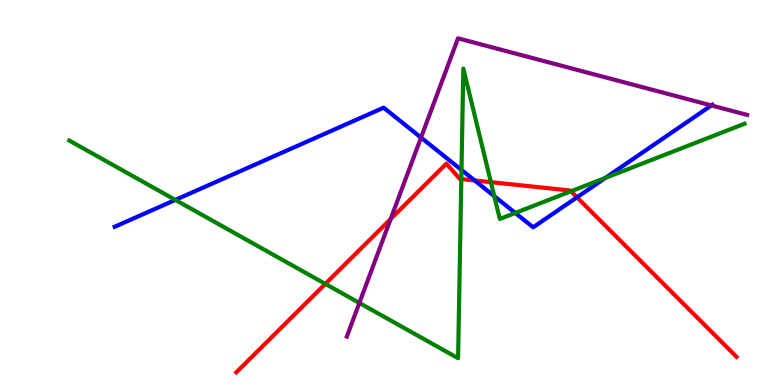[{'lines': ['blue', 'red'], 'intersections': [{'x': 6.12, 'y': 5.31}, {'x': 7.44, 'y': 4.87}]}, {'lines': ['green', 'red'], 'intersections': [{'x': 4.2, 'y': 2.63}, {'x': 5.95, 'y': 5.35}, {'x': 6.33, 'y': 5.27}, {'x': 7.37, 'y': 5.03}]}, {'lines': ['purple', 'red'], 'intersections': [{'x': 5.04, 'y': 4.31}]}, {'lines': ['blue', 'green'], 'intersections': [{'x': 2.26, 'y': 4.81}, {'x': 5.95, 'y': 5.59}, {'x': 6.38, 'y': 4.9}, {'x': 6.65, 'y': 4.47}, {'x': 7.81, 'y': 5.38}]}, {'lines': ['blue', 'purple'], 'intersections': [{'x': 5.43, 'y': 6.43}, {'x': 9.18, 'y': 7.26}]}, {'lines': ['green', 'purple'], 'intersections': [{'x': 4.64, 'y': 2.13}]}]